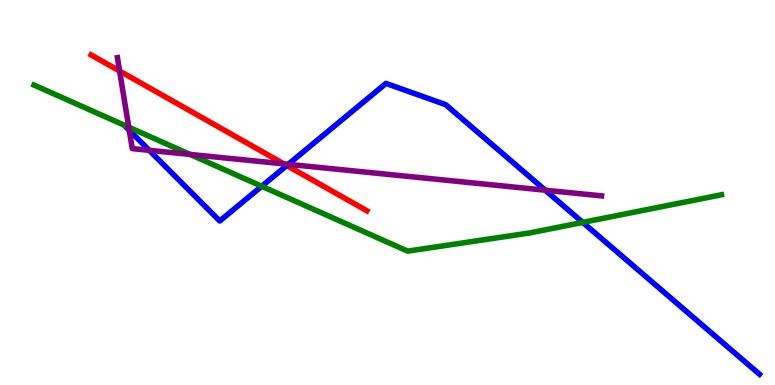[{'lines': ['blue', 'red'], 'intersections': [{'x': 3.7, 'y': 5.7}]}, {'lines': ['green', 'red'], 'intersections': []}, {'lines': ['purple', 'red'], 'intersections': [{'x': 1.54, 'y': 8.15}, {'x': 3.66, 'y': 5.74}]}, {'lines': ['blue', 'green'], 'intersections': [{'x': 3.38, 'y': 5.16}, {'x': 7.52, 'y': 4.22}]}, {'lines': ['blue', 'purple'], 'intersections': [{'x': 1.67, 'y': 6.62}, {'x': 1.93, 'y': 6.1}, {'x': 3.72, 'y': 5.73}, {'x': 7.04, 'y': 5.06}]}, {'lines': ['green', 'purple'], 'intersections': [{'x': 1.66, 'y': 6.7}, {'x': 2.45, 'y': 5.99}]}]